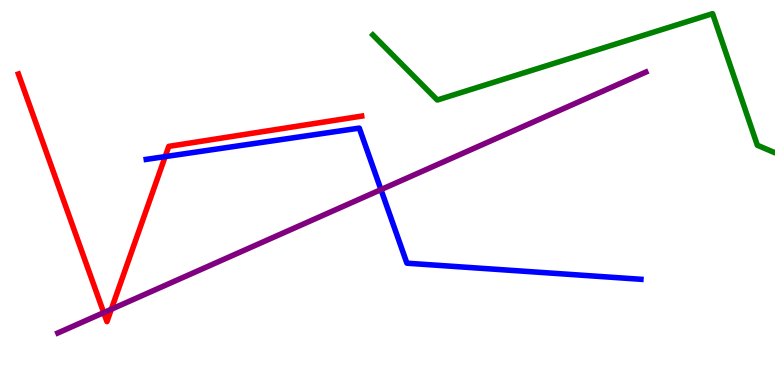[{'lines': ['blue', 'red'], 'intersections': [{'x': 2.13, 'y': 5.93}]}, {'lines': ['green', 'red'], 'intersections': []}, {'lines': ['purple', 'red'], 'intersections': [{'x': 1.34, 'y': 1.88}, {'x': 1.44, 'y': 1.97}]}, {'lines': ['blue', 'green'], 'intersections': []}, {'lines': ['blue', 'purple'], 'intersections': [{'x': 4.92, 'y': 5.07}]}, {'lines': ['green', 'purple'], 'intersections': []}]